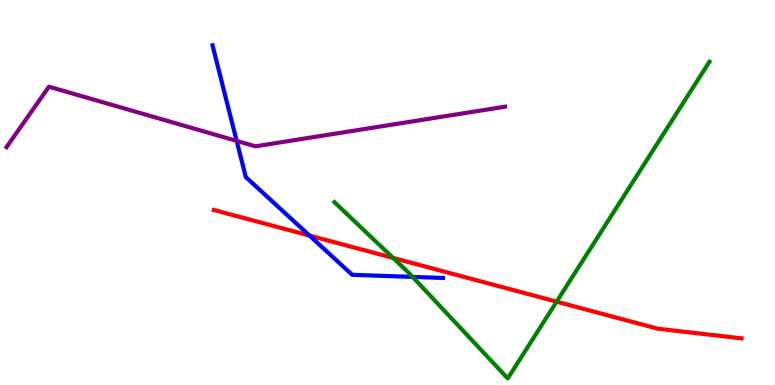[{'lines': ['blue', 'red'], 'intersections': [{'x': 3.99, 'y': 3.88}]}, {'lines': ['green', 'red'], 'intersections': [{'x': 5.07, 'y': 3.3}, {'x': 7.18, 'y': 2.16}]}, {'lines': ['purple', 'red'], 'intersections': []}, {'lines': ['blue', 'green'], 'intersections': [{'x': 5.32, 'y': 2.81}]}, {'lines': ['blue', 'purple'], 'intersections': [{'x': 3.05, 'y': 6.34}]}, {'lines': ['green', 'purple'], 'intersections': []}]